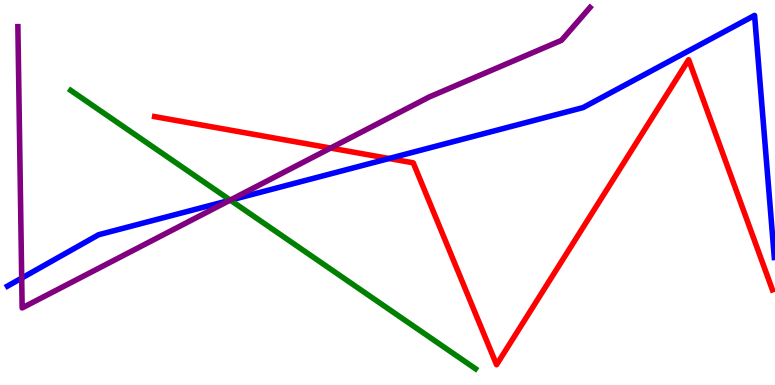[{'lines': ['blue', 'red'], 'intersections': [{'x': 5.02, 'y': 5.88}]}, {'lines': ['green', 'red'], 'intersections': []}, {'lines': ['purple', 'red'], 'intersections': [{'x': 4.27, 'y': 6.15}]}, {'lines': ['blue', 'green'], 'intersections': [{'x': 2.97, 'y': 4.8}]}, {'lines': ['blue', 'purple'], 'intersections': [{'x': 0.28, 'y': 2.78}, {'x': 2.97, 'y': 4.8}]}, {'lines': ['green', 'purple'], 'intersections': [{'x': 2.97, 'y': 4.8}]}]